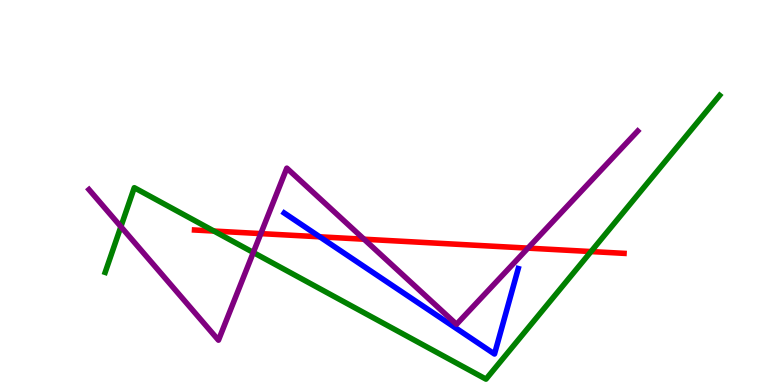[{'lines': ['blue', 'red'], 'intersections': [{'x': 4.13, 'y': 3.85}]}, {'lines': ['green', 'red'], 'intersections': [{'x': 2.76, 'y': 4.0}, {'x': 7.63, 'y': 3.47}]}, {'lines': ['purple', 'red'], 'intersections': [{'x': 3.37, 'y': 3.93}, {'x': 4.7, 'y': 3.79}, {'x': 6.81, 'y': 3.56}]}, {'lines': ['blue', 'green'], 'intersections': []}, {'lines': ['blue', 'purple'], 'intersections': []}, {'lines': ['green', 'purple'], 'intersections': [{'x': 1.56, 'y': 4.11}, {'x': 3.27, 'y': 3.44}]}]